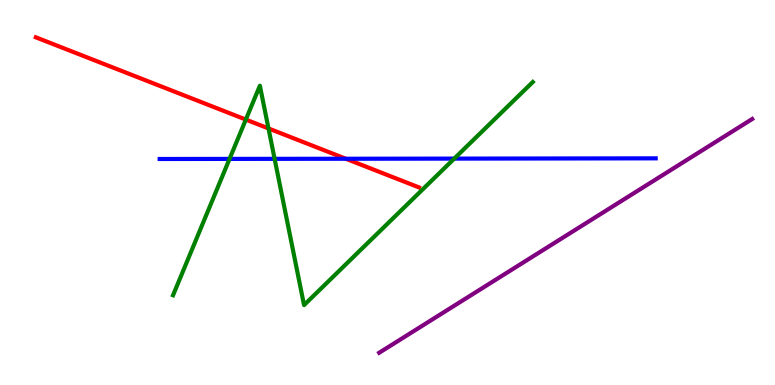[{'lines': ['blue', 'red'], 'intersections': [{'x': 4.46, 'y': 5.88}]}, {'lines': ['green', 'red'], 'intersections': [{'x': 3.17, 'y': 6.89}, {'x': 3.46, 'y': 6.66}]}, {'lines': ['purple', 'red'], 'intersections': []}, {'lines': ['blue', 'green'], 'intersections': [{'x': 2.96, 'y': 5.87}, {'x': 3.54, 'y': 5.87}, {'x': 5.86, 'y': 5.88}]}, {'lines': ['blue', 'purple'], 'intersections': []}, {'lines': ['green', 'purple'], 'intersections': []}]